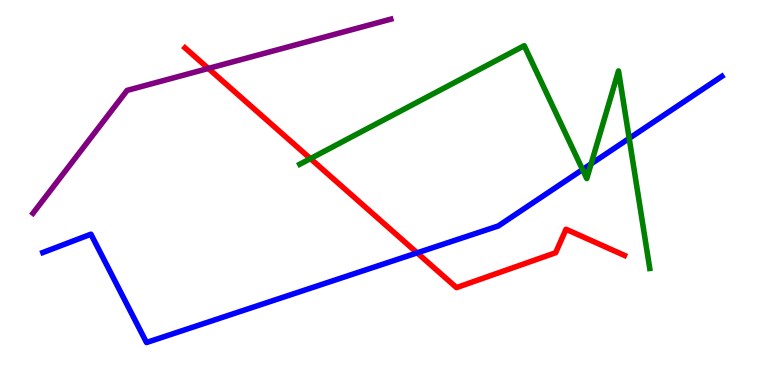[{'lines': ['blue', 'red'], 'intersections': [{'x': 5.38, 'y': 3.43}]}, {'lines': ['green', 'red'], 'intersections': [{'x': 4.01, 'y': 5.88}]}, {'lines': ['purple', 'red'], 'intersections': [{'x': 2.69, 'y': 8.22}]}, {'lines': ['blue', 'green'], 'intersections': [{'x': 7.52, 'y': 5.6}, {'x': 7.63, 'y': 5.74}, {'x': 8.12, 'y': 6.41}]}, {'lines': ['blue', 'purple'], 'intersections': []}, {'lines': ['green', 'purple'], 'intersections': []}]